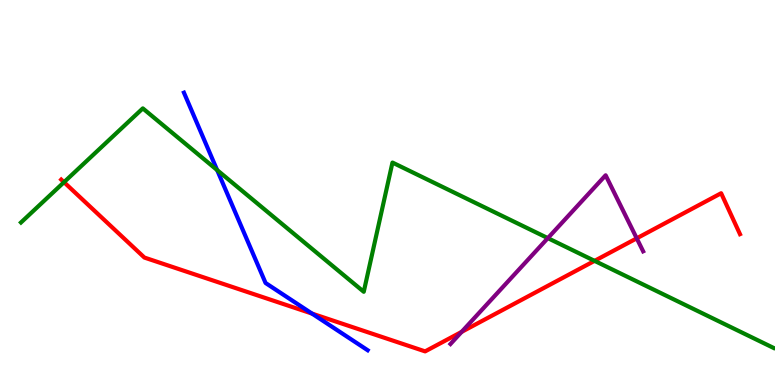[{'lines': ['blue', 'red'], 'intersections': [{'x': 4.03, 'y': 1.85}]}, {'lines': ['green', 'red'], 'intersections': [{'x': 0.826, 'y': 5.27}, {'x': 7.67, 'y': 3.22}]}, {'lines': ['purple', 'red'], 'intersections': [{'x': 5.96, 'y': 1.38}, {'x': 8.22, 'y': 3.81}]}, {'lines': ['blue', 'green'], 'intersections': [{'x': 2.8, 'y': 5.58}]}, {'lines': ['blue', 'purple'], 'intersections': []}, {'lines': ['green', 'purple'], 'intersections': [{'x': 7.07, 'y': 3.81}]}]